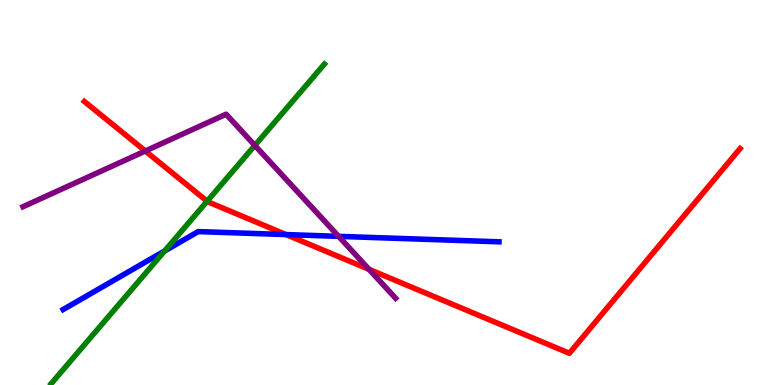[{'lines': ['blue', 'red'], 'intersections': [{'x': 3.69, 'y': 3.91}]}, {'lines': ['green', 'red'], 'intersections': [{'x': 2.67, 'y': 4.77}]}, {'lines': ['purple', 'red'], 'intersections': [{'x': 1.88, 'y': 6.08}, {'x': 4.76, 'y': 3.0}]}, {'lines': ['blue', 'green'], 'intersections': [{'x': 2.12, 'y': 3.48}]}, {'lines': ['blue', 'purple'], 'intersections': [{'x': 4.37, 'y': 3.86}]}, {'lines': ['green', 'purple'], 'intersections': [{'x': 3.29, 'y': 6.22}]}]